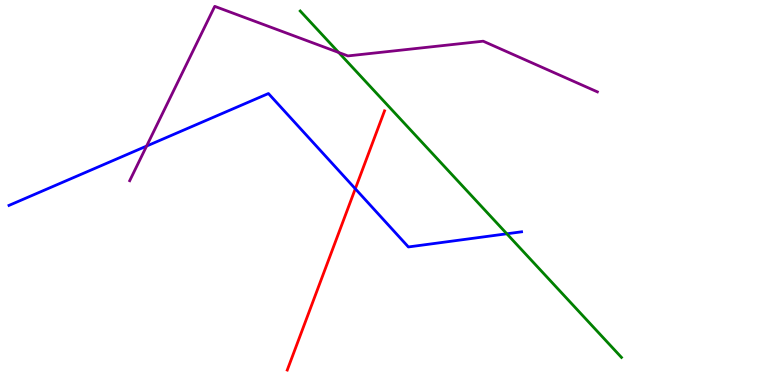[{'lines': ['blue', 'red'], 'intersections': [{'x': 4.58, 'y': 5.1}]}, {'lines': ['green', 'red'], 'intersections': []}, {'lines': ['purple', 'red'], 'intersections': []}, {'lines': ['blue', 'green'], 'intersections': [{'x': 6.54, 'y': 3.93}]}, {'lines': ['blue', 'purple'], 'intersections': [{'x': 1.89, 'y': 6.21}]}, {'lines': ['green', 'purple'], 'intersections': [{'x': 4.37, 'y': 8.64}]}]